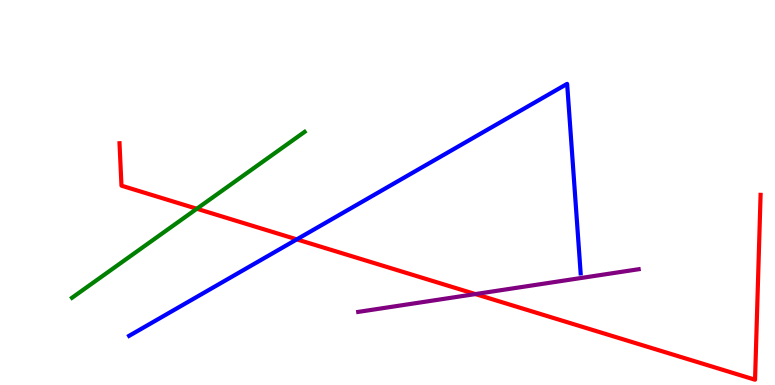[{'lines': ['blue', 'red'], 'intersections': [{'x': 3.83, 'y': 3.78}]}, {'lines': ['green', 'red'], 'intersections': [{'x': 2.54, 'y': 4.58}]}, {'lines': ['purple', 'red'], 'intersections': [{'x': 6.13, 'y': 2.36}]}, {'lines': ['blue', 'green'], 'intersections': []}, {'lines': ['blue', 'purple'], 'intersections': []}, {'lines': ['green', 'purple'], 'intersections': []}]